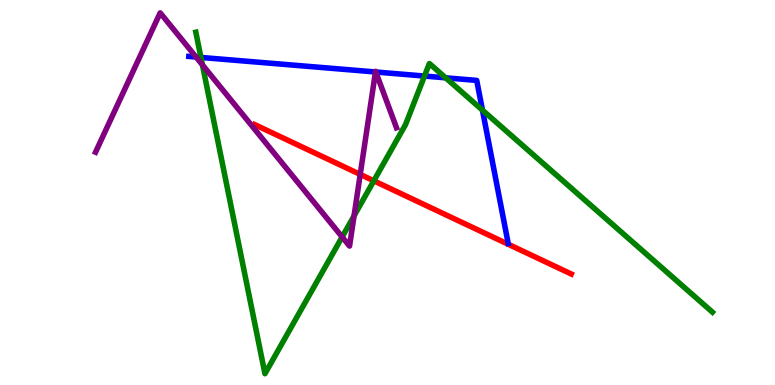[{'lines': ['blue', 'red'], 'intersections': []}, {'lines': ['green', 'red'], 'intersections': [{'x': 4.82, 'y': 5.3}]}, {'lines': ['purple', 'red'], 'intersections': [{'x': 4.65, 'y': 5.47}]}, {'lines': ['blue', 'green'], 'intersections': [{'x': 2.59, 'y': 8.51}, {'x': 5.48, 'y': 8.02}, {'x': 5.75, 'y': 7.98}, {'x': 6.23, 'y': 7.14}]}, {'lines': ['blue', 'purple'], 'intersections': [{'x': 2.53, 'y': 8.52}, {'x': 4.84, 'y': 8.13}, {'x': 4.85, 'y': 8.13}]}, {'lines': ['green', 'purple'], 'intersections': [{'x': 2.61, 'y': 8.31}, {'x': 4.41, 'y': 3.85}, {'x': 4.57, 'y': 4.39}]}]